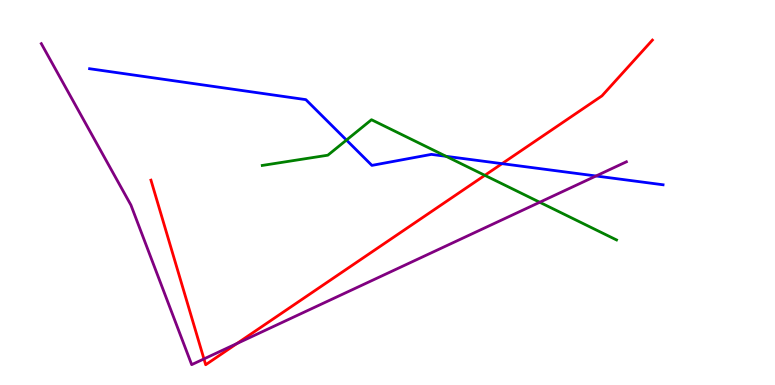[{'lines': ['blue', 'red'], 'intersections': [{'x': 6.48, 'y': 5.75}]}, {'lines': ['green', 'red'], 'intersections': [{'x': 6.26, 'y': 5.45}]}, {'lines': ['purple', 'red'], 'intersections': [{'x': 2.63, 'y': 0.678}, {'x': 3.06, 'y': 1.08}]}, {'lines': ['blue', 'green'], 'intersections': [{'x': 4.47, 'y': 6.36}, {'x': 5.76, 'y': 5.94}]}, {'lines': ['blue', 'purple'], 'intersections': [{'x': 7.69, 'y': 5.43}]}, {'lines': ['green', 'purple'], 'intersections': [{'x': 6.96, 'y': 4.75}]}]